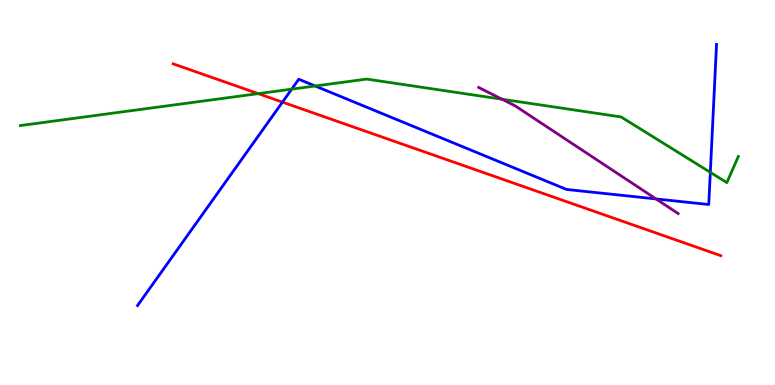[{'lines': ['blue', 'red'], 'intersections': [{'x': 3.64, 'y': 7.35}]}, {'lines': ['green', 'red'], 'intersections': [{'x': 3.33, 'y': 7.57}]}, {'lines': ['purple', 'red'], 'intersections': []}, {'lines': ['blue', 'green'], 'intersections': [{'x': 3.76, 'y': 7.68}, {'x': 4.07, 'y': 7.77}, {'x': 9.17, 'y': 5.52}]}, {'lines': ['blue', 'purple'], 'intersections': [{'x': 8.46, 'y': 4.83}]}, {'lines': ['green', 'purple'], 'intersections': [{'x': 6.48, 'y': 7.42}]}]